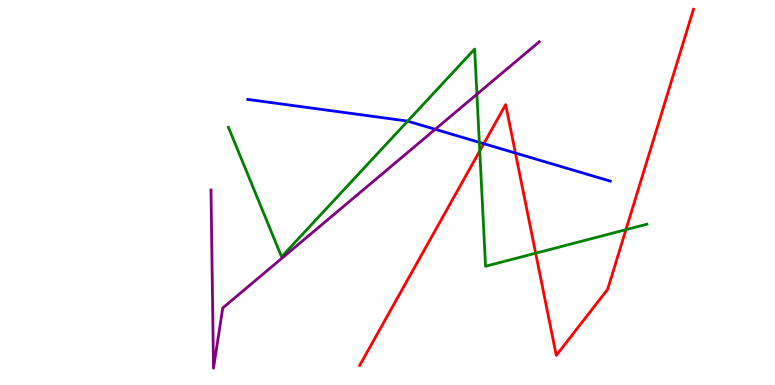[{'lines': ['blue', 'red'], 'intersections': [{'x': 6.24, 'y': 6.27}, {'x': 6.65, 'y': 6.02}]}, {'lines': ['green', 'red'], 'intersections': [{'x': 6.19, 'y': 6.08}, {'x': 6.91, 'y': 3.42}, {'x': 8.08, 'y': 4.03}]}, {'lines': ['purple', 'red'], 'intersections': []}, {'lines': ['blue', 'green'], 'intersections': [{'x': 5.26, 'y': 6.85}, {'x': 6.18, 'y': 6.3}]}, {'lines': ['blue', 'purple'], 'intersections': [{'x': 5.62, 'y': 6.64}]}, {'lines': ['green', 'purple'], 'intersections': [{'x': 6.15, 'y': 7.55}]}]